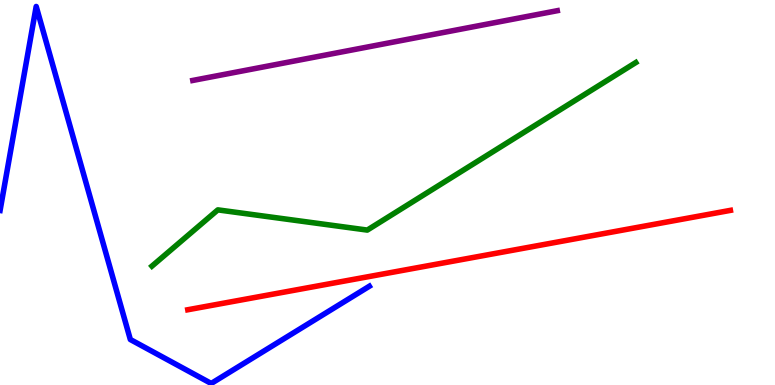[{'lines': ['blue', 'red'], 'intersections': []}, {'lines': ['green', 'red'], 'intersections': []}, {'lines': ['purple', 'red'], 'intersections': []}, {'lines': ['blue', 'green'], 'intersections': []}, {'lines': ['blue', 'purple'], 'intersections': []}, {'lines': ['green', 'purple'], 'intersections': []}]